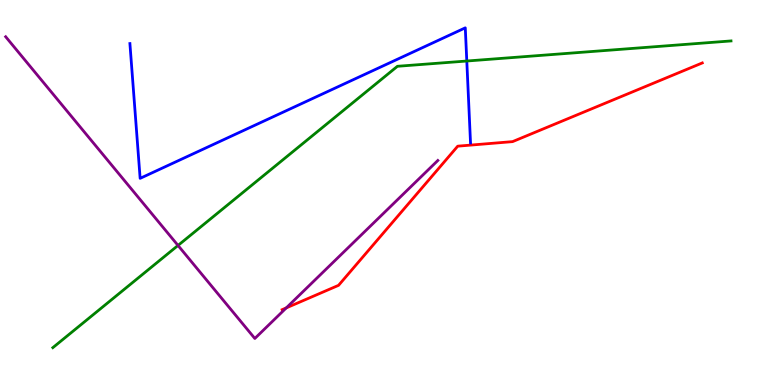[{'lines': ['blue', 'red'], 'intersections': []}, {'lines': ['green', 'red'], 'intersections': []}, {'lines': ['purple', 'red'], 'intersections': [{'x': 3.69, 'y': 2.0}]}, {'lines': ['blue', 'green'], 'intersections': [{'x': 6.02, 'y': 8.42}]}, {'lines': ['blue', 'purple'], 'intersections': []}, {'lines': ['green', 'purple'], 'intersections': [{'x': 2.3, 'y': 3.62}]}]